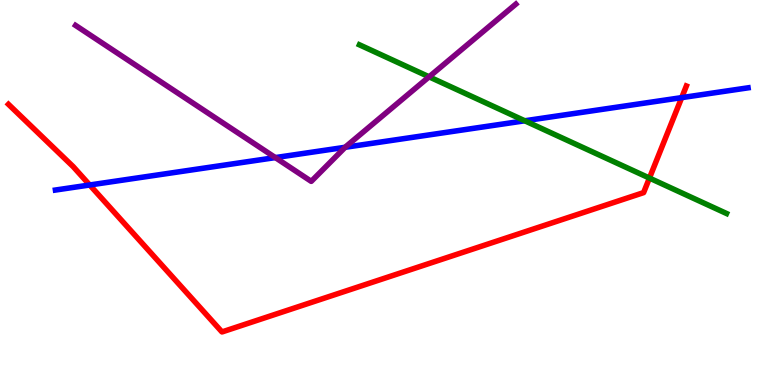[{'lines': ['blue', 'red'], 'intersections': [{'x': 1.16, 'y': 5.2}, {'x': 8.8, 'y': 7.46}]}, {'lines': ['green', 'red'], 'intersections': [{'x': 8.38, 'y': 5.37}]}, {'lines': ['purple', 'red'], 'intersections': []}, {'lines': ['blue', 'green'], 'intersections': [{'x': 6.77, 'y': 6.86}]}, {'lines': ['blue', 'purple'], 'intersections': [{'x': 3.55, 'y': 5.91}, {'x': 4.45, 'y': 6.17}]}, {'lines': ['green', 'purple'], 'intersections': [{'x': 5.54, 'y': 8.0}]}]